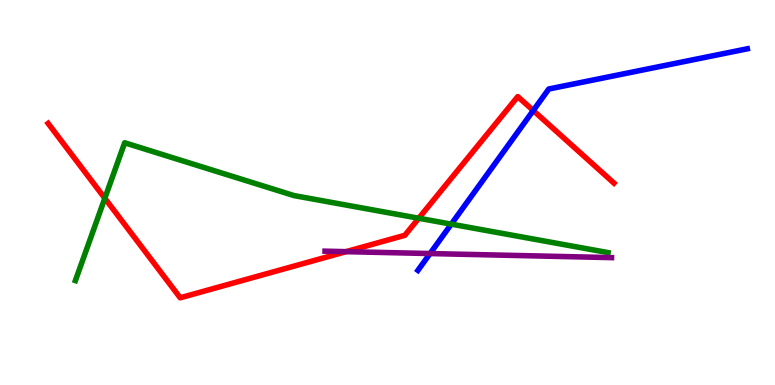[{'lines': ['blue', 'red'], 'intersections': [{'x': 6.88, 'y': 7.13}]}, {'lines': ['green', 'red'], 'intersections': [{'x': 1.35, 'y': 4.85}, {'x': 5.4, 'y': 4.33}]}, {'lines': ['purple', 'red'], 'intersections': [{'x': 4.46, 'y': 3.46}]}, {'lines': ['blue', 'green'], 'intersections': [{'x': 5.82, 'y': 4.18}]}, {'lines': ['blue', 'purple'], 'intersections': [{'x': 5.55, 'y': 3.41}]}, {'lines': ['green', 'purple'], 'intersections': []}]